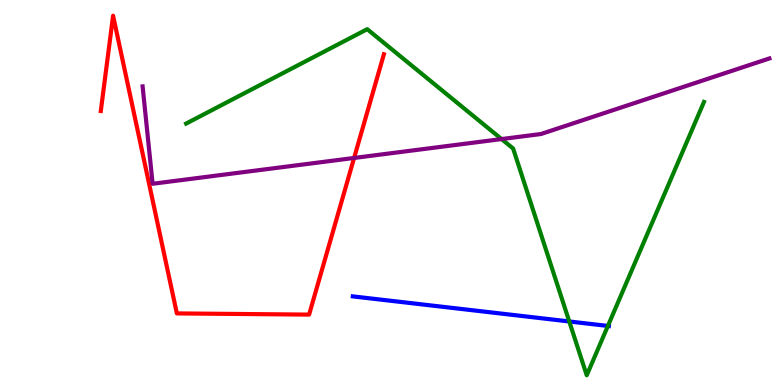[{'lines': ['blue', 'red'], 'intersections': []}, {'lines': ['green', 'red'], 'intersections': []}, {'lines': ['purple', 'red'], 'intersections': [{'x': 4.57, 'y': 5.9}]}, {'lines': ['blue', 'green'], 'intersections': [{'x': 7.35, 'y': 1.65}, {'x': 7.84, 'y': 1.53}]}, {'lines': ['blue', 'purple'], 'intersections': []}, {'lines': ['green', 'purple'], 'intersections': [{'x': 6.47, 'y': 6.39}]}]